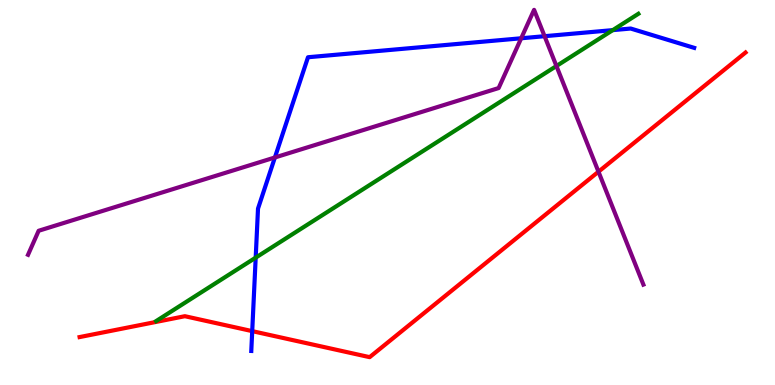[{'lines': ['blue', 'red'], 'intersections': [{'x': 3.25, 'y': 1.4}]}, {'lines': ['green', 'red'], 'intersections': []}, {'lines': ['purple', 'red'], 'intersections': [{'x': 7.72, 'y': 5.54}]}, {'lines': ['blue', 'green'], 'intersections': [{'x': 3.3, 'y': 3.31}, {'x': 7.91, 'y': 9.22}]}, {'lines': ['blue', 'purple'], 'intersections': [{'x': 3.55, 'y': 5.91}, {'x': 6.73, 'y': 9.01}, {'x': 7.03, 'y': 9.06}]}, {'lines': ['green', 'purple'], 'intersections': [{'x': 7.18, 'y': 8.29}]}]